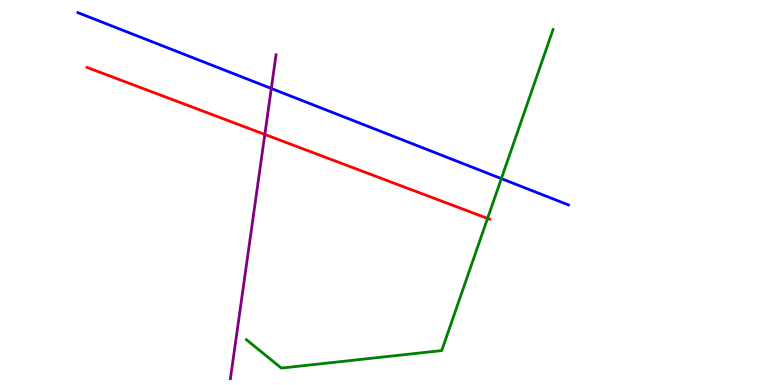[{'lines': ['blue', 'red'], 'intersections': []}, {'lines': ['green', 'red'], 'intersections': [{'x': 6.29, 'y': 4.33}]}, {'lines': ['purple', 'red'], 'intersections': [{'x': 3.42, 'y': 6.51}]}, {'lines': ['blue', 'green'], 'intersections': [{'x': 6.47, 'y': 5.36}]}, {'lines': ['blue', 'purple'], 'intersections': [{'x': 3.5, 'y': 7.7}]}, {'lines': ['green', 'purple'], 'intersections': []}]